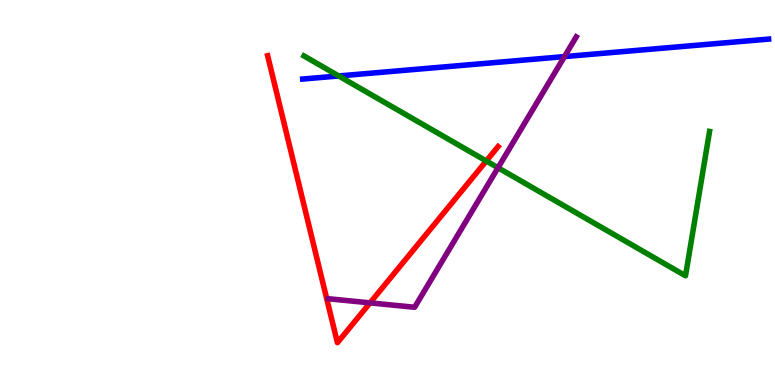[{'lines': ['blue', 'red'], 'intersections': []}, {'lines': ['green', 'red'], 'intersections': [{'x': 6.27, 'y': 5.82}]}, {'lines': ['purple', 'red'], 'intersections': [{'x': 4.77, 'y': 2.13}]}, {'lines': ['blue', 'green'], 'intersections': [{'x': 4.37, 'y': 8.03}]}, {'lines': ['blue', 'purple'], 'intersections': [{'x': 7.28, 'y': 8.53}]}, {'lines': ['green', 'purple'], 'intersections': [{'x': 6.43, 'y': 5.64}]}]